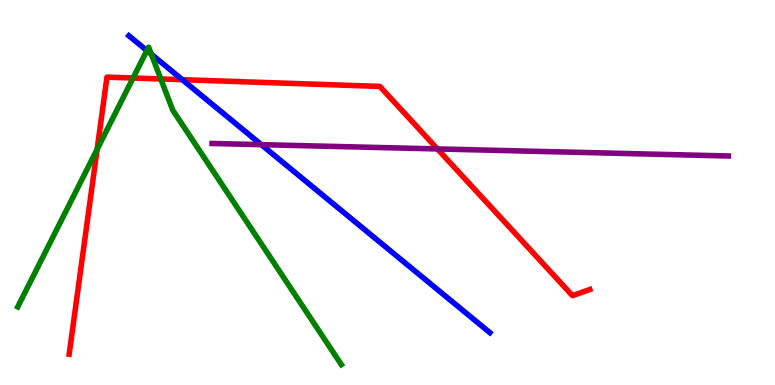[{'lines': ['blue', 'red'], 'intersections': [{'x': 2.35, 'y': 7.93}]}, {'lines': ['green', 'red'], 'intersections': [{'x': 1.25, 'y': 6.12}, {'x': 1.72, 'y': 7.97}, {'x': 2.07, 'y': 7.95}]}, {'lines': ['purple', 'red'], 'intersections': [{'x': 5.64, 'y': 6.13}]}, {'lines': ['blue', 'green'], 'intersections': [{'x': 1.9, 'y': 8.69}, {'x': 1.95, 'y': 8.59}]}, {'lines': ['blue', 'purple'], 'intersections': [{'x': 3.37, 'y': 6.24}]}, {'lines': ['green', 'purple'], 'intersections': []}]